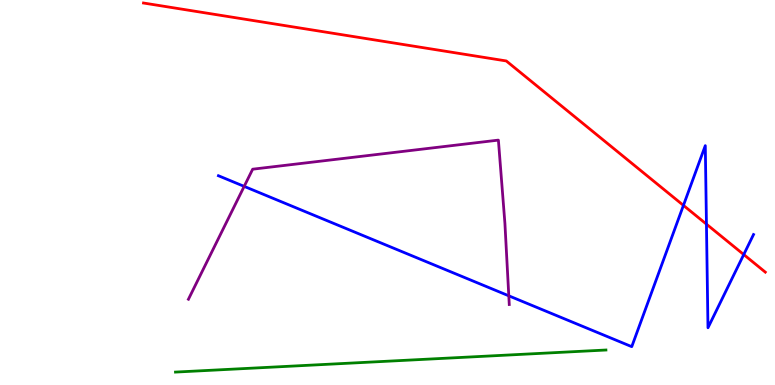[{'lines': ['blue', 'red'], 'intersections': [{'x': 8.82, 'y': 4.67}, {'x': 9.12, 'y': 4.18}, {'x': 9.6, 'y': 3.39}]}, {'lines': ['green', 'red'], 'intersections': []}, {'lines': ['purple', 'red'], 'intersections': []}, {'lines': ['blue', 'green'], 'intersections': []}, {'lines': ['blue', 'purple'], 'intersections': [{'x': 3.15, 'y': 5.16}, {'x': 6.57, 'y': 2.32}]}, {'lines': ['green', 'purple'], 'intersections': []}]